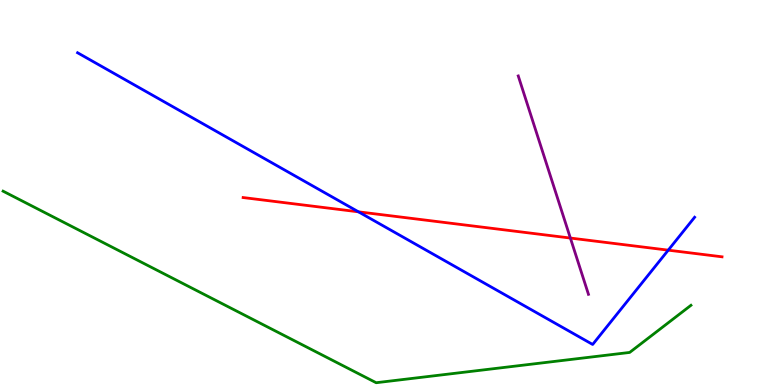[{'lines': ['blue', 'red'], 'intersections': [{'x': 4.63, 'y': 4.5}, {'x': 8.62, 'y': 3.5}]}, {'lines': ['green', 'red'], 'intersections': []}, {'lines': ['purple', 'red'], 'intersections': [{'x': 7.36, 'y': 3.82}]}, {'lines': ['blue', 'green'], 'intersections': []}, {'lines': ['blue', 'purple'], 'intersections': []}, {'lines': ['green', 'purple'], 'intersections': []}]